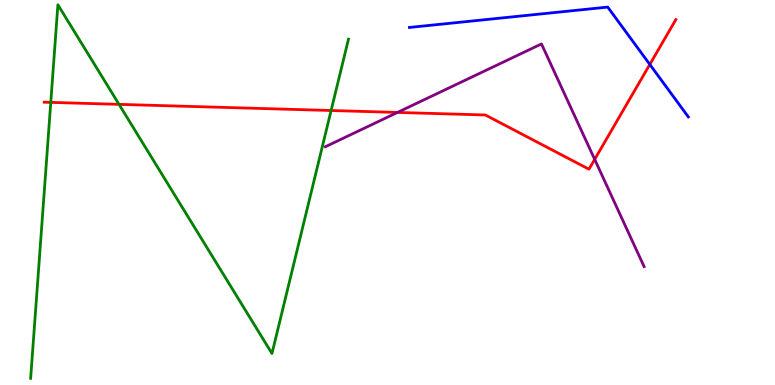[{'lines': ['blue', 'red'], 'intersections': [{'x': 8.38, 'y': 8.33}]}, {'lines': ['green', 'red'], 'intersections': [{'x': 0.655, 'y': 7.34}, {'x': 1.54, 'y': 7.29}, {'x': 4.27, 'y': 7.13}]}, {'lines': ['purple', 'red'], 'intersections': [{'x': 5.13, 'y': 7.08}, {'x': 7.67, 'y': 5.86}]}, {'lines': ['blue', 'green'], 'intersections': []}, {'lines': ['blue', 'purple'], 'intersections': []}, {'lines': ['green', 'purple'], 'intersections': []}]